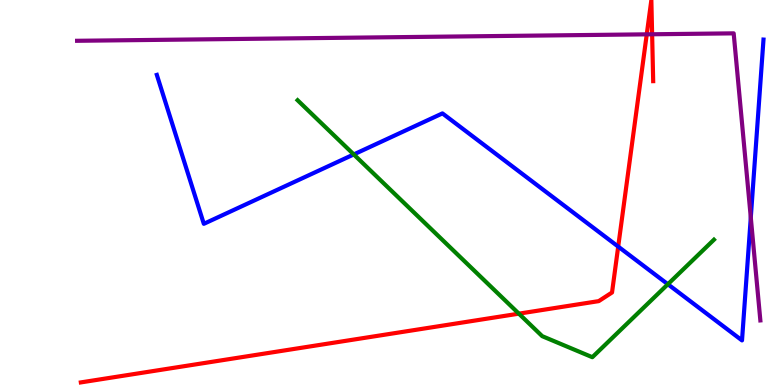[{'lines': ['blue', 'red'], 'intersections': [{'x': 7.98, 'y': 3.6}]}, {'lines': ['green', 'red'], 'intersections': [{'x': 6.7, 'y': 1.85}]}, {'lines': ['purple', 'red'], 'intersections': [{'x': 8.35, 'y': 9.11}, {'x': 8.41, 'y': 9.11}]}, {'lines': ['blue', 'green'], 'intersections': [{'x': 4.56, 'y': 5.99}, {'x': 8.62, 'y': 2.62}]}, {'lines': ['blue', 'purple'], 'intersections': [{'x': 9.69, 'y': 4.35}]}, {'lines': ['green', 'purple'], 'intersections': []}]